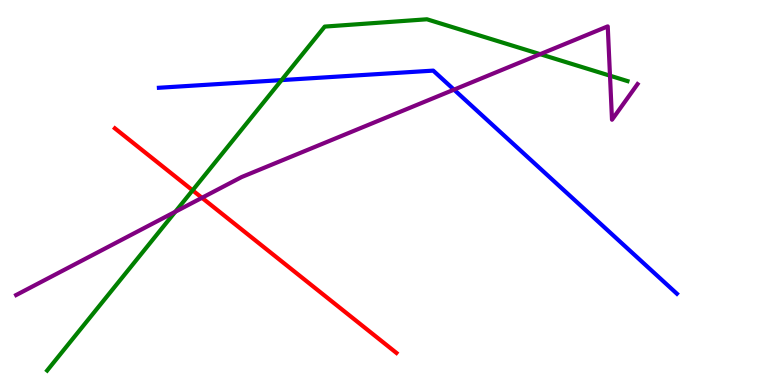[{'lines': ['blue', 'red'], 'intersections': []}, {'lines': ['green', 'red'], 'intersections': [{'x': 2.49, 'y': 5.06}]}, {'lines': ['purple', 'red'], 'intersections': [{'x': 2.61, 'y': 4.86}]}, {'lines': ['blue', 'green'], 'intersections': [{'x': 3.63, 'y': 7.92}]}, {'lines': ['blue', 'purple'], 'intersections': [{'x': 5.86, 'y': 7.67}]}, {'lines': ['green', 'purple'], 'intersections': [{'x': 2.26, 'y': 4.5}, {'x': 6.97, 'y': 8.59}, {'x': 7.87, 'y': 8.03}]}]